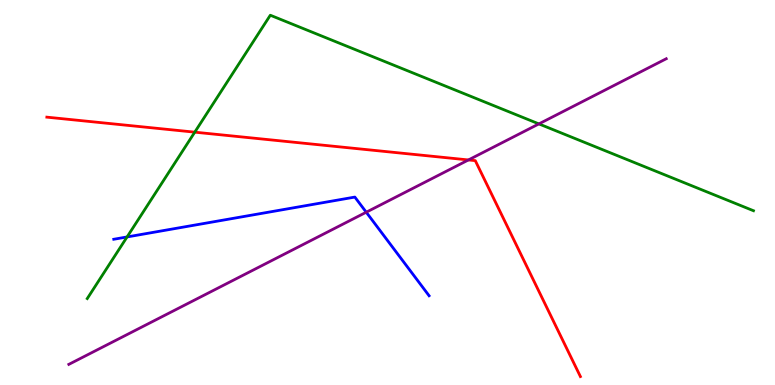[{'lines': ['blue', 'red'], 'intersections': []}, {'lines': ['green', 'red'], 'intersections': [{'x': 2.51, 'y': 6.57}]}, {'lines': ['purple', 'red'], 'intersections': [{'x': 6.04, 'y': 5.85}]}, {'lines': ['blue', 'green'], 'intersections': [{'x': 1.64, 'y': 3.85}]}, {'lines': ['blue', 'purple'], 'intersections': [{'x': 4.73, 'y': 4.49}]}, {'lines': ['green', 'purple'], 'intersections': [{'x': 6.95, 'y': 6.78}]}]